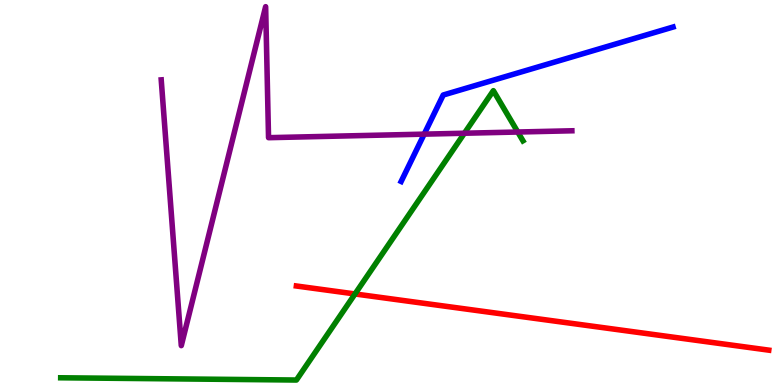[{'lines': ['blue', 'red'], 'intersections': []}, {'lines': ['green', 'red'], 'intersections': [{'x': 4.58, 'y': 2.36}]}, {'lines': ['purple', 'red'], 'intersections': []}, {'lines': ['blue', 'green'], 'intersections': []}, {'lines': ['blue', 'purple'], 'intersections': [{'x': 5.47, 'y': 6.52}]}, {'lines': ['green', 'purple'], 'intersections': [{'x': 5.99, 'y': 6.54}, {'x': 6.68, 'y': 6.57}]}]